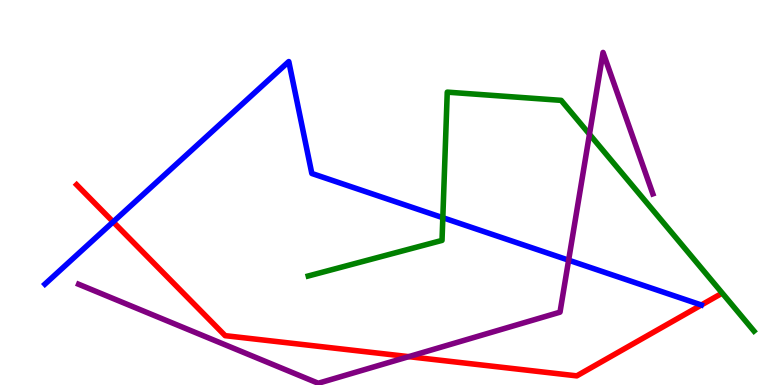[{'lines': ['blue', 'red'], 'intersections': [{'x': 1.46, 'y': 4.24}]}, {'lines': ['green', 'red'], 'intersections': []}, {'lines': ['purple', 'red'], 'intersections': [{'x': 5.27, 'y': 0.736}]}, {'lines': ['blue', 'green'], 'intersections': [{'x': 5.71, 'y': 4.35}]}, {'lines': ['blue', 'purple'], 'intersections': [{'x': 7.34, 'y': 3.24}]}, {'lines': ['green', 'purple'], 'intersections': [{'x': 7.61, 'y': 6.51}]}]